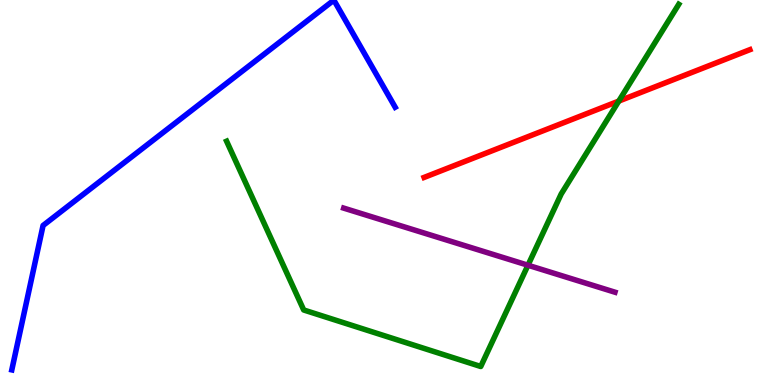[{'lines': ['blue', 'red'], 'intersections': []}, {'lines': ['green', 'red'], 'intersections': [{'x': 7.98, 'y': 7.37}]}, {'lines': ['purple', 'red'], 'intersections': []}, {'lines': ['blue', 'green'], 'intersections': []}, {'lines': ['blue', 'purple'], 'intersections': []}, {'lines': ['green', 'purple'], 'intersections': [{'x': 6.81, 'y': 3.11}]}]